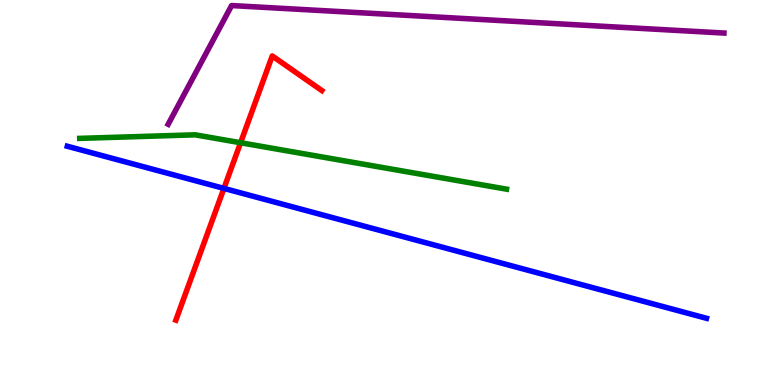[{'lines': ['blue', 'red'], 'intersections': [{'x': 2.89, 'y': 5.11}]}, {'lines': ['green', 'red'], 'intersections': [{'x': 3.1, 'y': 6.29}]}, {'lines': ['purple', 'red'], 'intersections': []}, {'lines': ['blue', 'green'], 'intersections': []}, {'lines': ['blue', 'purple'], 'intersections': []}, {'lines': ['green', 'purple'], 'intersections': []}]